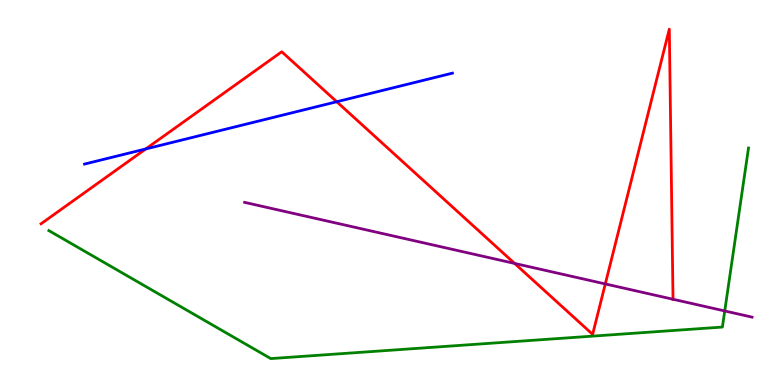[{'lines': ['blue', 'red'], 'intersections': [{'x': 1.88, 'y': 6.13}, {'x': 4.35, 'y': 7.36}]}, {'lines': ['green', 'red'], 'intersections': []}, {'lines': ['purple', 'red'], 'intersections': [{'x': 6.64, 'y': 3.16}, {'x': 7.81, 'y': 2.62}, {'x': 8.68, 'y': 2.23}]}, {'lines': ['blue', 'green'], 'intersections': []}, {'lines': ['blue', 'purple'], 'intersections': []}, {'lines': ['green', 'purple'], 'intersections': [{'x': 9.35, 'y': 1.92}]}]